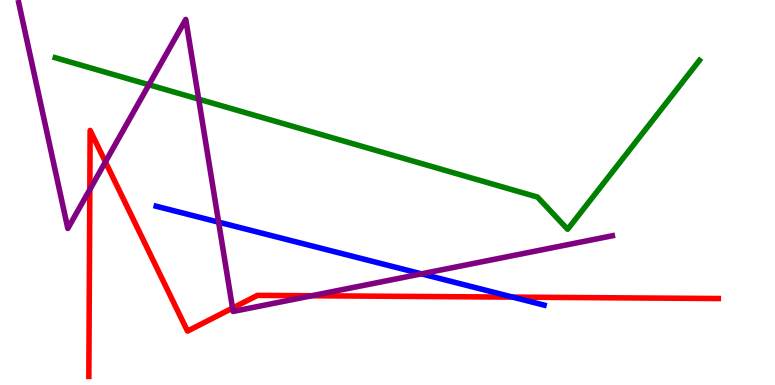[{'lines': ['blue', 'red'], 'intersections': [{'x': 6.62, 'y': 2.28}]}, {'lines': ['green', 'red'], 'intersections': []}, {'lines': ['purple', 'red'], 'intersections': [{'x': 1.16, 'y': 5.08}, {'x': 1.36, 'y': 5.8}, {'x': 3.0, 'y': 2.0}, {'x': 4.02, 'y': 2.32}]}, {'lines': ['blue', 'green'], 'intersections': []}, {'lines': ['blue', 'purple'], 'intersections': [{'x': 2.82, 'y': 4.23}, {'x': 5.44, 'y': 2.89}]}, {'lines': ['green', 'purple'], 'intersections': [{'x': 1.92, 'y': 7.8}, {'x': 2.56, 'y': 7.42}]}]